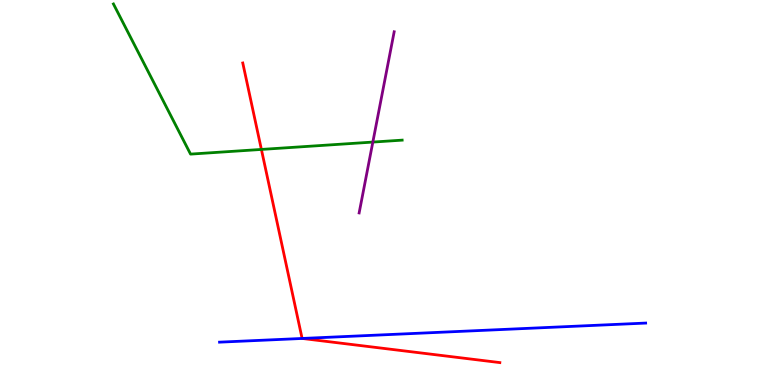[{'lines': ['blue', 'red'], 'intersections': [{'x': 3.9, 'y': 1.21}]}, {'lines': ['green', 'red'], 'intersections': [{'x': 3.37, 'y': 6.12}]}, {'lines': ['purple', 'red'], 'intersections': []}, {'lines': ['blue', 'green'], 'intersections': []}, {'lines': ['blue', 'purple'], 'intersections': []}, {'lines': ['green', 'purple'], 'intersections': [{'x': 4.81, 'y': 6.31}]}]